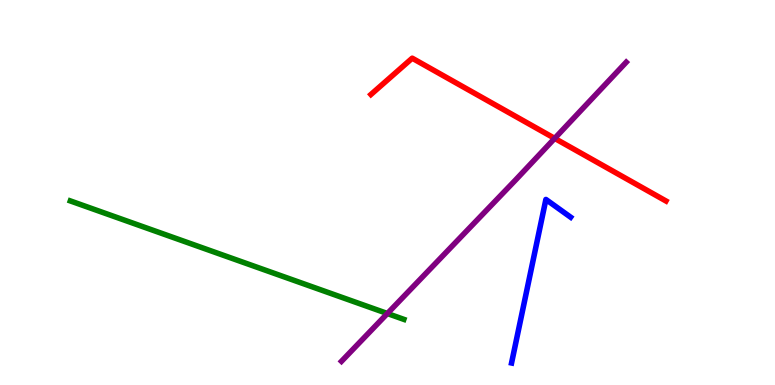[{'lines': ['blue', 'red'], 'intersections': []}, {'lines': ['green', 'red'], 'intersections': []}, {'lines': ['purple', 'red'], 'intersections': [{'x': 7.16, 'y': 6.41}]}, {'lines': ['blue', 'green'], 'intersections': []}, {'lines': ['blue', 'purple'], 'intersections': []}, {'lines': ['green', 'purple'], 'intersections': [{'x': 5.0, 'y': 1.86}]}]